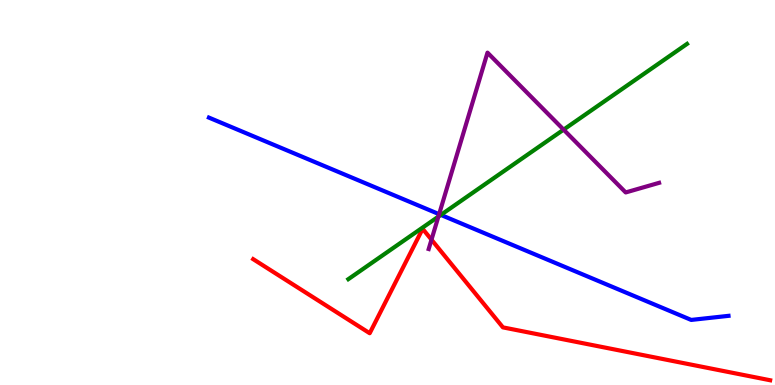[{'lines': ['blue', 'red'], 'intersections': []}, {'lines': ['green', 'red'], 'intersections': []}, {'lines': ['purple', 'red'], 'intersections': [{'x': 5.57, 'y': 3.77}]}, {'lines': ['blue', 'green'], 'intersections': [{'x': 5.69, 'y': 4.42}]}, {'lines': ['blue', 'purple'], 'intersections': [{'x': 5.67, 'y': 4.44}]}, {'lines': ['green', 'purple'], 'intersections': [{'x': 5.66, 'y': 4.37}, {'x': 7.27, 'y': 6.63}]}]